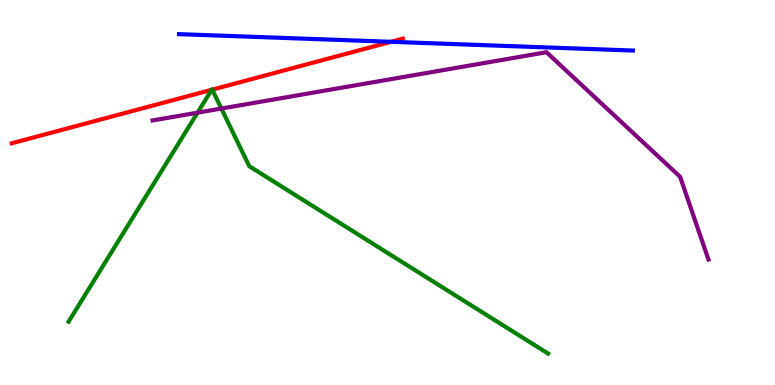[{'lines': ['blue', 'red'], 'intersections': [{'x': 5.05, 'y': 8.91}]}, {'lines': ['green', 'red'], 'intersections': [{'x': 2.73, 'y': 7.67}, {'x': 2.74, 'y': 7.67}]}, {'lines': ['purple', 'red'], 'intersections': []}, {'lines': ['blue', 'green'], 'intersections': []}, {'lines': ['blue', 'purple'], 'intersections': []}, {'lines': ['green', 'purple'], 'intersections': [{'x': 2.55, 'y': 7.07}, {'x': 2.86, 'y': 7.18}]}]